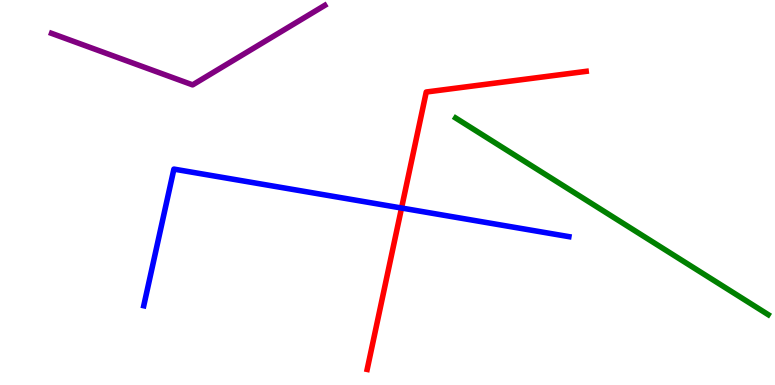[{'lines': ['blue', 'red'], 'intersections': [{'x': 5.18, 'y': 4.6}]}, {'lines': ['green', 'red'], 'intersections': []}, {'lines': ['purple', 'red'], 'intersections': []}, {'lines': ['blue', 'green'], 'intersections': []}, {'lines': ['blue', 'purple'], 'intersections': []}, {'lines': ['green', 'purple'], 'intersections': []}]